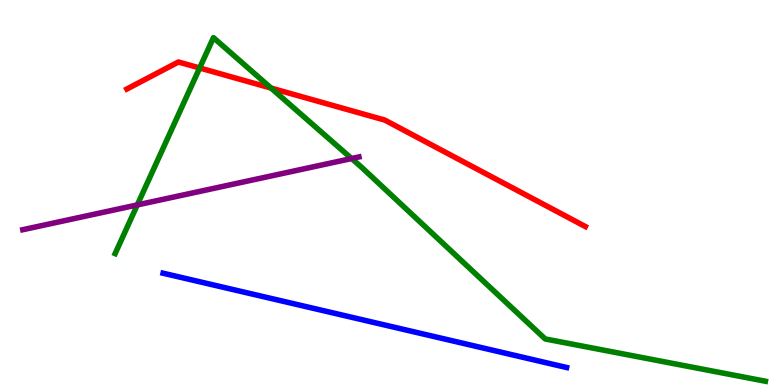[{'lines': ['blue', 'red'], 'intersections': []}, {'lines': ['green', 'red'], 'intersections': [{'x': 2.58, 'y': 8.23}, {'x': 3.5, 'y': 7.71}]}, {'lines': ['purple', 'red'], 'intersections': []}, {'lines': ['blue', 'green'], 'intersections': []}, {'lines': ['blue', 'purple'], 'intersections': []}, {'lines': ['green', 'purple'], 'intersections': [{'x': 1.77, 'y': 4.68}, {'x': 4.54, 'y': 5.88}]}]